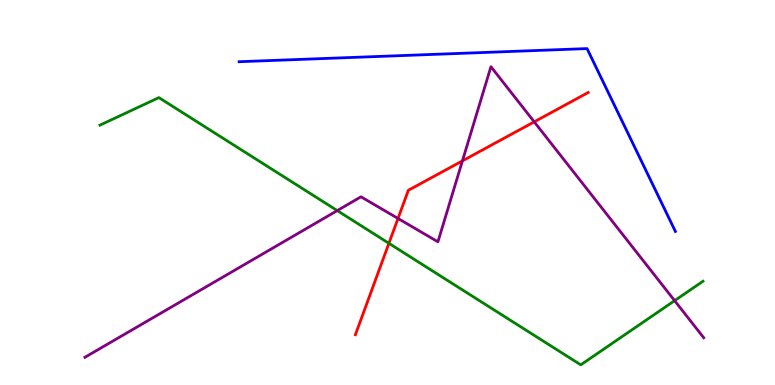[{'lines': ['blue', 'red'], 'intersections': []}, {'lines': ['green', 'red'], 'intersections': [{'x': 5.02, 'y': 3.68}]}, {'lines': ['purple', 'red'], 'intersections': [{'x': 5.14, 'y': 4.33}, {'x': 5.97, 'y': 5.82}, {'x': 6.89, 'y': 6.84}]}, {'lines': ['blue', 'green'], 'intersections': []}, {'lines': ['blue', 'purple'], 'intersections': []}, {'lines': ['green', 'purple'], 'intersections': [{'x': 4.35, 'y': 4.53}, {'x': 8.7, 'y': 2.19}]}]